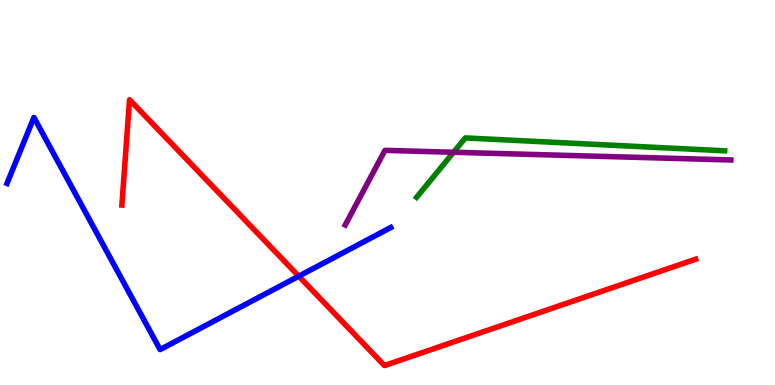[{'lines': ['blue', 'red'], 'intersections': [{'x': 3.86, 'y': 2.83}]}, {'lines': ['green', 'red'], 'intersections': []}, {'lines': ['purple', 'red'], 'intersections': []}, {'lines': ['blue', 'green'], 'intersections': []}, {'lines': ['blue', 'purple'], 'intersections': []}, {'lines': ['green', 'purple'], 'intersections': [{'x': 5.85, 'y': 6.05}]}]